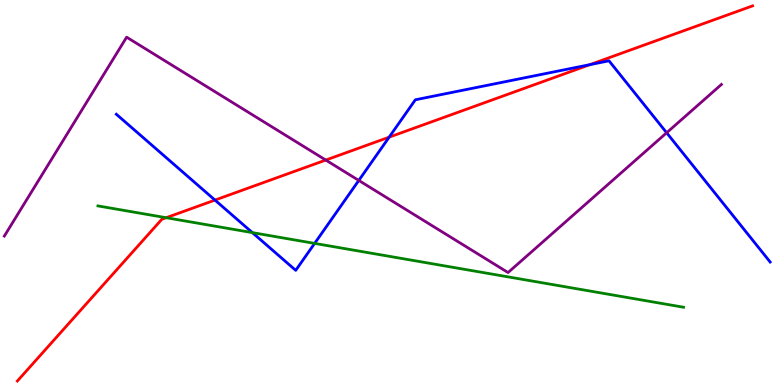[{'lines': ['blue', 'red'], 'intersections': [{'x': 2.77, 'y': 4.8}, {'x': 5.02, 'y': 6.44}, {'x': 7.61, 'y': 8.32}]}, {'lines': ['green', 'red'], 'intersections': [{'x': 2.14, 'y': 4.35}]}, {'lines': ['purple', 'red'], 'intersections': [{'x': 4.2, 'y': 5.84}]}, {'lines': ['blue', 'green'], 'intersections': [{'x': 3.26, 'y': 3.96}, {'x': 4.06, 'y': 3.68}]}, {'lines': ['blue', 'purple'], 'intersections': [{'x': 4.63, 'y': 5.31}, {'x': 8.6, 'y': 6.55}]}, {'lines': ['green', 'purple'], 'intersections': []}]